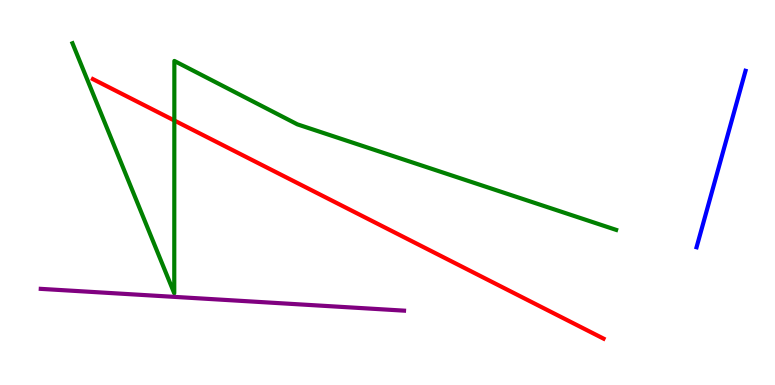[{'lines': ['blue', 'red'], 'intersections': []}, {'lines': ['green', 'red'], 'intersections': [{'x': 2.25, 'y': 6.87}]}, {'lines': ['purple', 'red'], 'intersections': []}, {'lines': ['blue', 'green'], 'intersections': []}, {'lines': ['blue', 'purple'], 'intersections': []}, {'lines': ['green', 'purple'], 'intersections': []}]